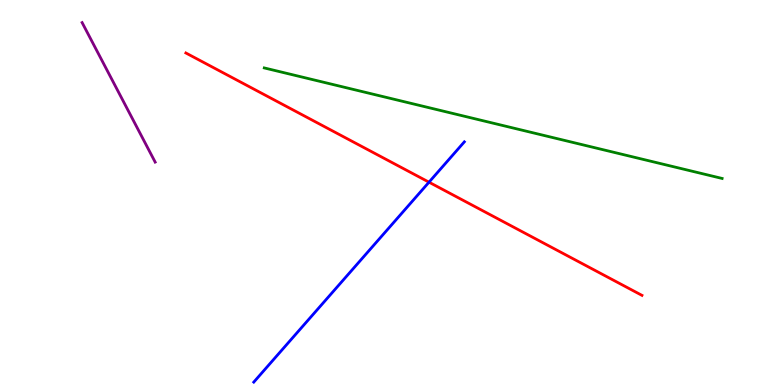[{'lines': ['blue', 'red'], 'intersections': [{'x': 5.54, 'y': 5.27}]}, {'lines': ['green', 'red'], 'intersections': []}, {'lines': ['purple', 'red'], 'intersections': []}, {'lines': ['blue', 'green'], 'intersections': []}, {'lines': ['blue', 'purple'], 'intersections': []}, {'lines': ['green', 'purple'], 'intersections': []}]